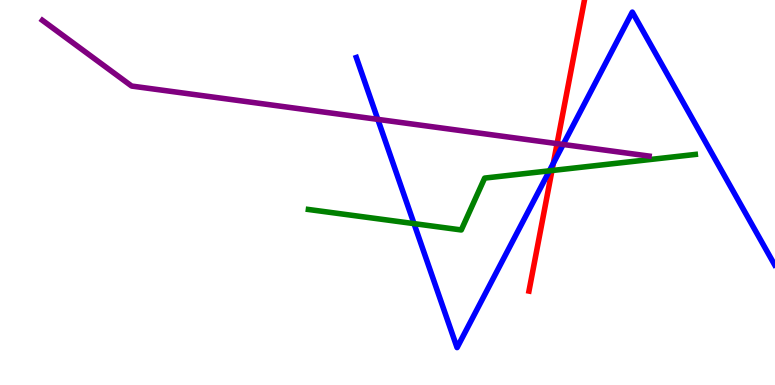[{'lines': ['blue', 'red'], 'intersections': [{'x': 7.14, 'y': 5.76}]}, {'lines': ['green', 'red'], 'intersections': [{'x': 7.12, 'y': 5.57}]}, {'lines': ['purple', 'red'], 'intersections': [{'x': 7.19, 'y': 6.27}]}, {'lines': ['blue', 'green'], 'intersections': [{'x': 5.34, 'y': 4.19}, {'x': 7.09, 'y': 5.56}]}, {'lines': ['blue', 'purple'], 'intersections': [{'x': 4.87, 'y': 6.9}, {'x': 7.27, 'y': 6.25}]}, {'lines': ['green', 'purple'], 'intersections': []}]